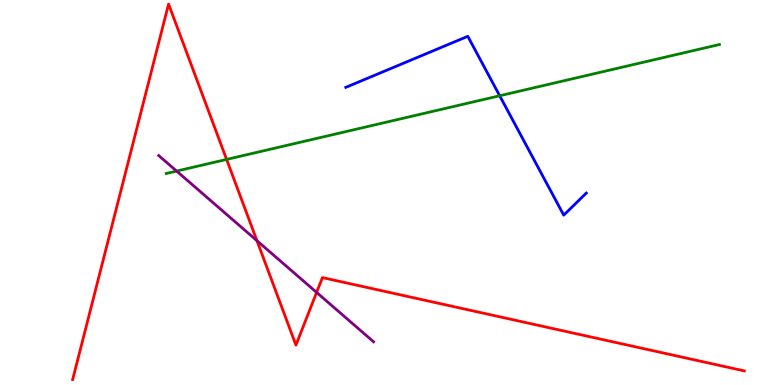[{'lines': ['blue', 'red'], 'intersections': []}, {'lines': ['green', 'red'], 'intersections': [{'x': 2.92, 'y': 5.86}]}, {'lines': ['purple', 'red'], 'intersections': [{'x': 3.32, 'y': 3.75}, {'x': 4.09, 'y': 2.4}]}, {'lines': ['blue', 'green'], 'intersections': [{'x': 6.45, 'y': 7.51}]}, {'lines': ['blue', 'purple'], 'intersections': []}, {'lines': ['green', 'purple'], 'intersections': [{'x': 2.28, 'y': 5.56}]}]